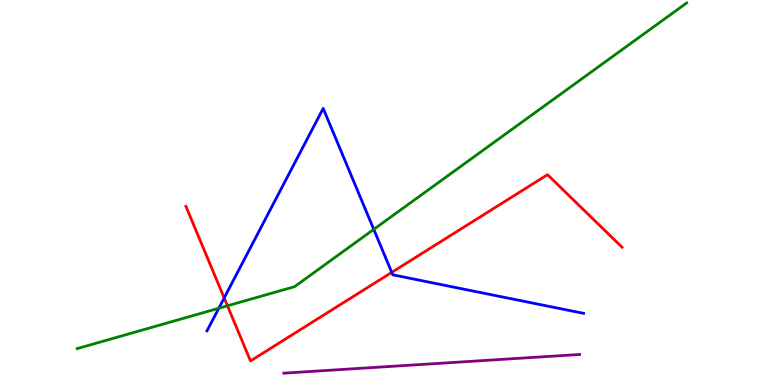[{'lines': ['blue', 'red'], 'intersections': [{'x': 2.89, 'y': 2.26}, {'x': 5.05, 'y': 2.93}]}, {'lines': ['green', 'red'], 'intersections': [{'x': 2.94, 'y': 2.06}]}, {'lines': ['purple', 'red'], 'intersections': []}, {'lines': ['blue', 'green'], 'intersections': [{'x': 2.82, 'y': 1.99}, {'x': 4.82, 'y': 4.04}]}, {'lines': ['blue', 'purple'], 'intersections': []}, {'lines': ['green', 'purple'], 'intersections': []}]